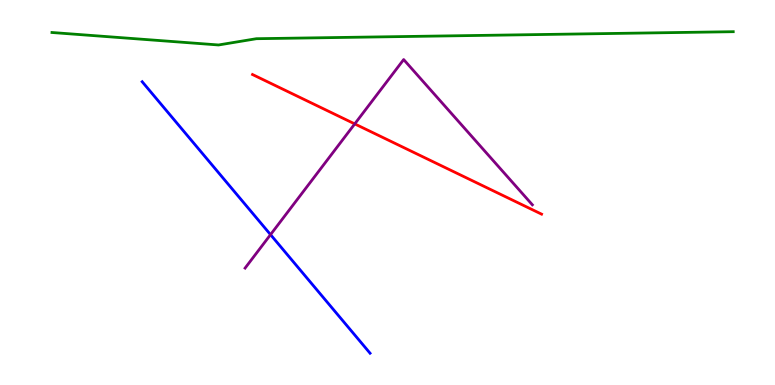[{'lines': ['blue', 'red'], 'intersections': []}, {'lines': ['green', 'red'], 'intersections': []}, {'lines': ['purple', 'red'], 'intersections': [{'x': 4.58, 'y': 6.78}]}, {'lines': ['blue', 'green'], 'intersections': []}, {'lines': ['blue', 'purple'], 'intersections': [{'x': 3.49, 'y': 3.91}]}, {'lines': ['green', 'purple'], 'intersections': []}]